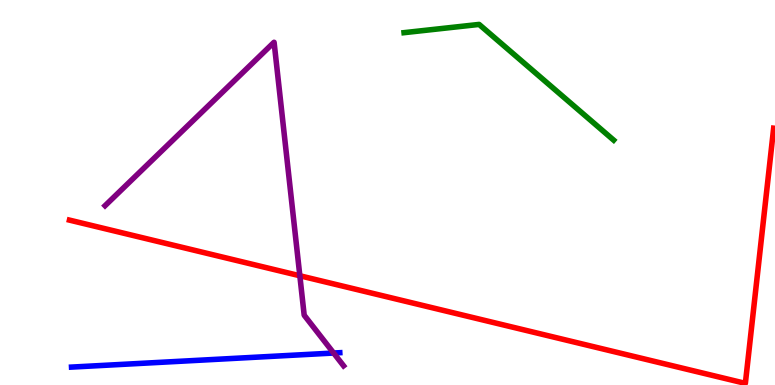[{'lines': ['blue', 'red'], 'intersections': []}, {'lines': ['green', 'red'], 'intersections': []}, {'lines': ['purple', 'red'], 'intersections': [{'x': 3.87, 'y': 2.84}]}, {'lines': ['blue', 'green'], 'intersections': []}, {'lines': ['blue', 'purple'], 'intersections': [{'x': 4.31, 'y': 0.83}]}, {'lines': ['green', 'purple'], 'intersections': []}]